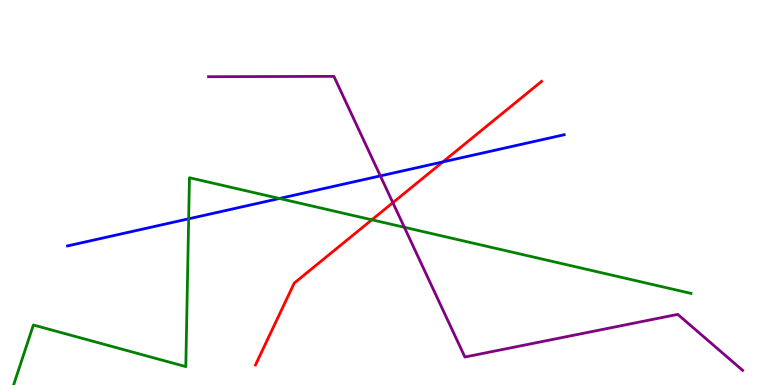[{'lines': ['blue', 'red'], 'intersections': [{'x': 5.71, 'y': 5.79}]}, {'lines': ['green', 'red'], 'intersections': [{'x': 4.8, 'y': 4.29}]}, {'lines': ['purple', 'red'], 'intersections': [{'x': 5.07, 'y': 4.74}]}, {'lines': ['blue', 'green'], 'intersections': [{'x': 2.43, 'y': 4.32}, {'x': 3.61, 'y': 4.84}]}, {'lines': ['blue', 'purple'], 'intersections': [{'x': 4.91, 'y': 5.43}]}, {'lines': ['green', 'purple'], 'intersections': [{'x': 5.22, 'y': 4.1}]}]